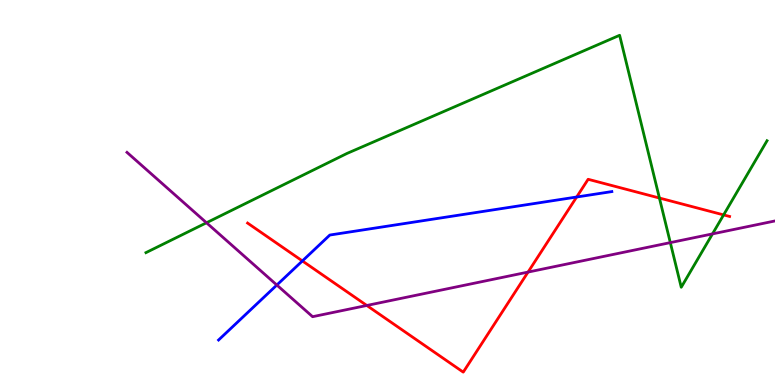[{'lines': ['blue', 'red'], 'intersections': [{'x': 3.9, 'y': 3.22}, {'x': 7.44, 'y': 4.88}]}, {'lines': ['green', 'red'], 'intersections': [{'x': 8.51, 'y': 4.86}, {'x': 9.34, 'y': 4.42}]}, {'lines': ['purple', 'red'], 'intersections': [{'x': 4.73, 'y': 2.07}, {'x': 6.81, 'y': 2.93}]}, {'lines': ['blue', 'green'], 'intersections': []}, {'lines': ['blue', 'purple'], 'intersections': [{'x': 3.57, 'y': 2.6}]}, {'lines': ['green', 'purple'], 'intersections': [{'x': 2.66, 'y': 4.21}, {'x': 8.65, 'y': 3.7}, {'x': 9.19, 'y': 3.92}]}]